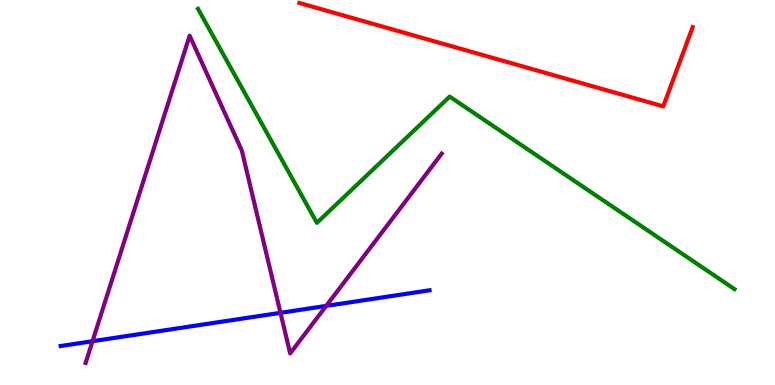[{'lines': ['blue', 'red'], 'intersections': []}, {'lines': ['green', 'red'], 'intersections': []}, {'lines': ['purple', 'red'], 'intersections': []}, {'lines': ['blue', 'green'], 'intersections': []}, {'lines': ['blue', 'purple'], 'intersections': [{'x': 1.19, 'y': 1.14}, {'x': 3.62, 'y': 1.87}, {'x': 4.21, 'y': 2.05}]}, {'lines': ['green', 'purple'], 'intersections': []}]